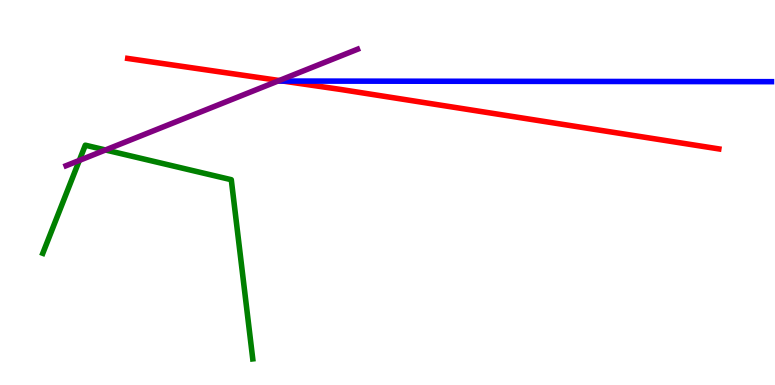[{'lines': ['blue', 'red'], 'intersections': [{'x': 3.65, 'y': 7.89}]}, {'lines': ['green', 'red'], 'intersections': []}, {'lines': ['purple', 'red'], 'intersections': [{'x': 3.6, 'y': 7.91}]}, {'lines': ['blue', 'green'], 'intersections': []}, {'lines': ['blue', 'purple'], 'intersections': []}, {'lines': ['green', 'purple'], 'intersections': [{'x': 1.02, 'y': 5.83}, {'x': 1.36, 'y': 6.1}]}]